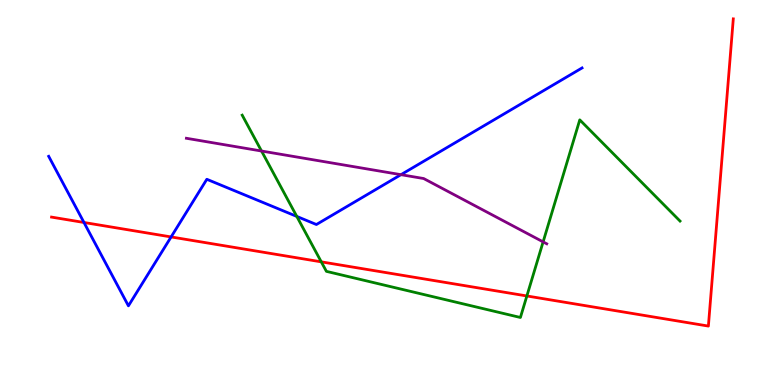[{'lines': ['blue', 'red'], 'intersections': [{'x': 1.08, 'y': 4.22}, {'x': 2.21, 'y': 3.85}]}, {'lines': ['green', 'red'], 'intersections': [{'x': 4.15, 'y': 3.2}, {'x': 6.8, 'y': 2.31}]}, {'lines': ['purple', 'red'], 'intersections': []}, {'lines': ['blue', 'green'], 'intersections': [{'x': 3.83, 'y': 4.38}]}, {'lines': ['blue', 'purple'], 'intersections': [{'x': 5.17, 'y': 5.46}]}, {'lines': ['green', 'purple'], 'intersections': [{'x': 3.37, 'y': 6.08}, {'x': 7.01, 'y': 3.72}]}]